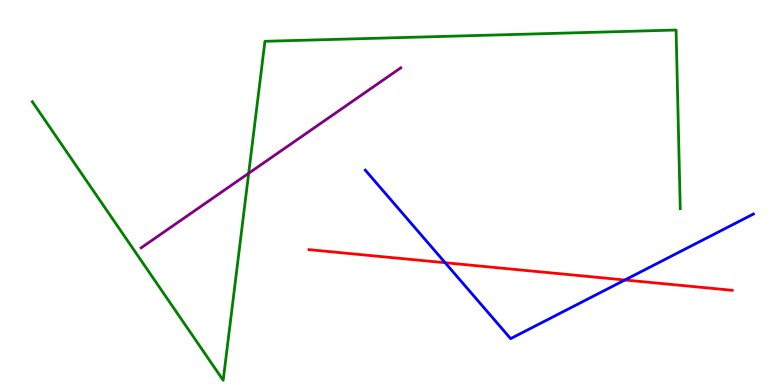[{'lines': ['blue', 'red'], 'intersections': [{'x': 5.74, 'y': 3.18}, {'x': 8.06, 'y': 2.73}]}, {'lines': ['green', 'red'], 'intersections': []}, {'lines': ['purple', 'red'], 'intersections': []}, {'lines': ['blue', 'green'], 'intersections': []}, {'lines': ['blue', 'purple'], 'intersections': []}, {'lines': ['green', 'purple'], 'intersections': [{'x': 3.21, 'y': 5.5}]}]